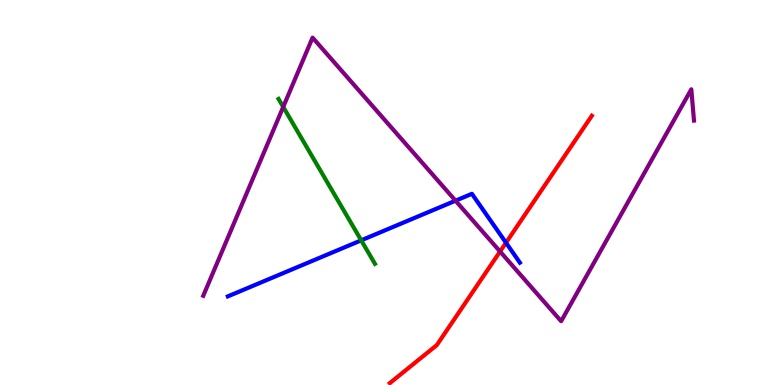[{'lines': ['blue', 'red'], 'intersections': [{'x': 6.53, 'y': 3.7}]}, {'lines': ['green', 'red'], 'intersections': []}, {'lines': ['purple', 'red'], 'intersections': [{'x': 6.45, 'y': 3.47}]}, {'lines': ['blue', 'green'], 'intersections': [{'x': 4.66, 'y': 3.76}]}, {'lines': ['blue', 'purple'], 'intersections': [{'x': 5.88, 'y': 4.79}]}, {'lines': ['green', 'purple'], 'intersections': [{'x': 3.65, 'y': 7.22}]}]